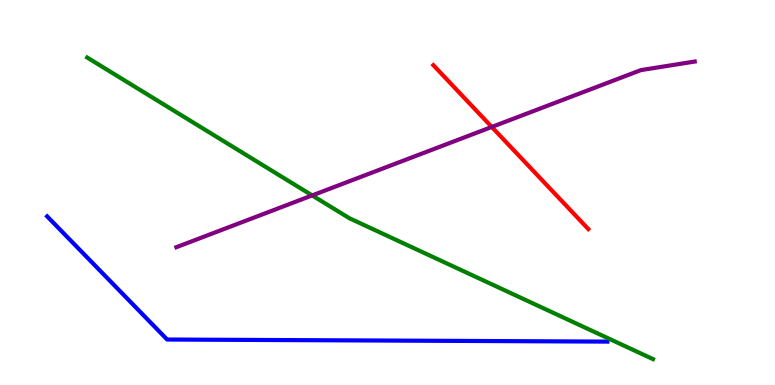[{'lines': ['blue', 'red'], 'intersections': []}, {'lines': ['green', 'red'], 'intersections': []}, {'lines': ['purple', 'red'], 'intersections': [{'x': 6.35, 'y': 6.7}]}, {'lines': ['blue', 'green'], 'intersections': []}, {'lines': ['blue', 'purple'], 'intersections': []}, {'lines': ['green', 'purple'], 'intersections': [{'x': 4.03, 'y': 4.92}]}]